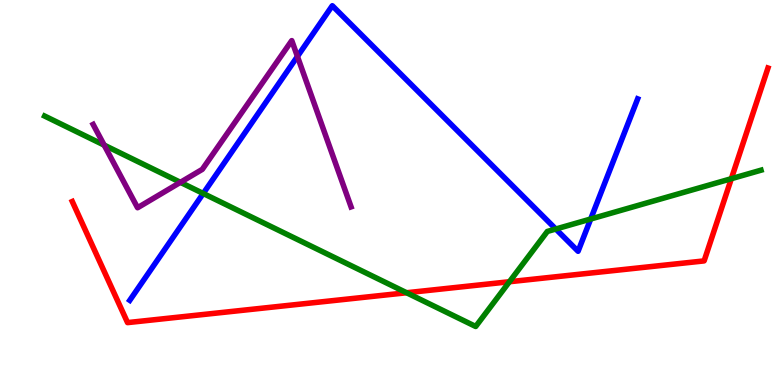[{'lines': ['blue', 'red'], 'intersections': []}, {'lines': ['green', 'red'], 'intersections': [{'x': 5.25, 'y': 2.4}, {'x': 6.57, 'y': 2.68}, {'x': 9.44, 'y': 5.36}]}, {'lines': ['purple', 'red'], 'intersections': []}, {'lines': ['blue', 'green'], 'intersections': [{'x': 2.62, 'y': 4.97}, {'x': 7.17, 'y': 4.05}, {'x': 7.62, 'y': 4.31}]}, {'lines': ['blue', 'purple'], 'intersections': [{'x': 3.84, 'y': 8.53}]}, {'lines': ['green', 'purple'], 'intersections': [{'x': 1.34, 'y': 6.23}, {'x': 2.33, 'y': 5.26}]}]